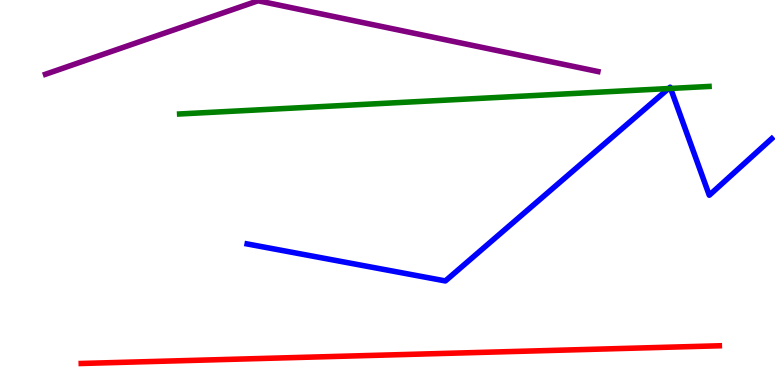[{'lines': ['blue', 'red'], 'intersections': []}, {'lines': ['green', 'red'], 'intersections': []}, {'lines': ['purple', 'red'], 'intersections': []}, {'lines': ['blue', 'green'], 'intersections': [{'x': 8.63, 'y': 7.7}, {'x': 8.65, 'y': 7.7}]}, {'lines': ['blue', 'purple'], 'intersections': []}, {'lines': ['green', 'purple'], 'intersections': []}]